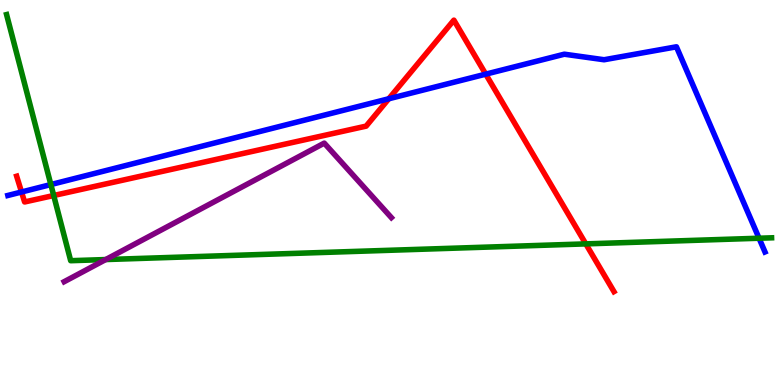[{'lines': ['blue', 'red'], 'intersections': [{'x': 0.278, 'y': 5.01}, {'x': 5.02, 'y': 7.43}, {'x': 6.27, 'y': 8.07}]}, {'lines': ['green', 'red'], 'intersections': [{'x': 0.693, 'y': 4.92}, {'x': 7.56, 'y': 3.67}]}, {'lines': ['purple', 'red'], 'intersections': []}, {'lines': ['blue', 'green'], 'intersections': [{'x': 0.656, 'y': 5.21}, {'x': 9.79, 'y': 3.81}]}, {'lines': ['blue', 'purple'], 'intersections': []}, {'lines': ['green', 'purple'], 'intersections': [{'x': 1.36, 'y': 3.26}]}]